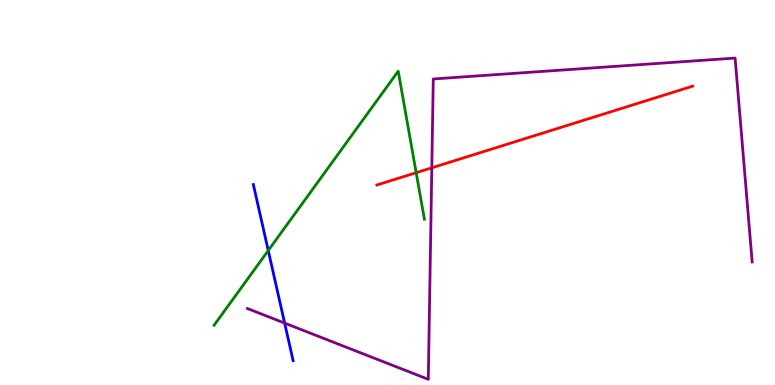[{'lines': ['blue', 'red'], 'intersections': []}, {'lines': ['green', 'red'], 'intersections': [{'x': 5.37, 'y': 5.51}]}, {'lines': ['purple', 'red'], 'intersections': [{'x': 5.57, 'y': 5.64}]}, {'lines': ['blue', 'green'], 'intersections': [{'x': 3.46, 'y': 3.49}]}, {'lines': ['blue', 'purple'], 'intersections': [{'x': 3.67, 'y': 1.61}]}, {'lines': ['green', 'purple'], 'intersections': []}]